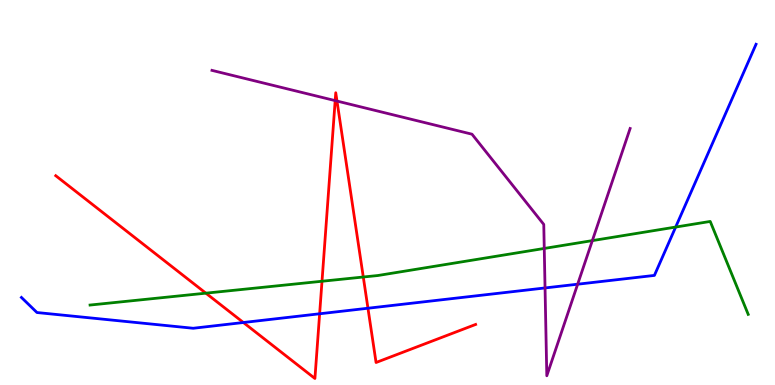[{'lines': ['blue', 'red'], 'intersections': [{'x': 3.14, 'y': 1.62}, {'x': 4.12, 'y': 1.85}, {'x': 4.75, 'y': 1.99}]}, {'lines': ['green', 'red'], 'intersections': [{'x': 2.66, 'y': 2.39}, {'x': 4.15, 'y': 2.69}, {'x': 4.69, 'y': 2.8}]}, {'lines': ['purple', 'red'], 'intersections': [{'x': 4.32, 'y': 7.39}, {'x': 4.35, 'y': 7.38}]}, {'lines': ['blue', 'green'], 'intersections': [{'x': 8.72, 'y': 4.1}]}, {'lines': ['blue', 'purple'], 'intersections': [{'x': 7.03, 'y': 2.52}, {'x': 7.45, 'y': 2.62}]}, {'lines': ['green', 'purple'], 'intersections': [{'x': 7.02, 'y': 3.55}, {'x': 7.64, 'y': 3.75}]}]